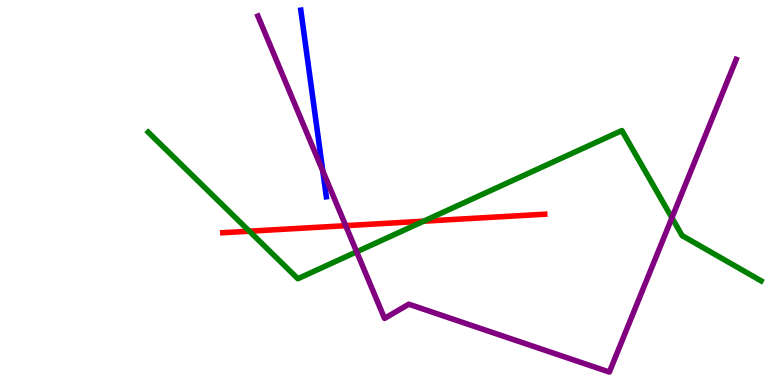[{'lines': ['blue', 'red'], 'intersections': []}, {'lines': ['green', 'red'], 'intersections': [{'x': 3.22, 'y': 3.99}, {'x': 5.47, 'y': 4.25}]}, {'lines': ['purple', 'red'], 'intersections': [{'x': 4.46, 'y': 4.14}]}, {'lines': ['blue', 'green'], 'intersections': []}, {'lines': ['blue', 'purple'], 'intersections': [{'x': 4.17, 'y': 5.56}]}, {'lines': ['green', 'purple'], 'intersections': [{'x': 4.6, 'y': 3.46}, {'x': 8.67, 'y': 4.34}]}]